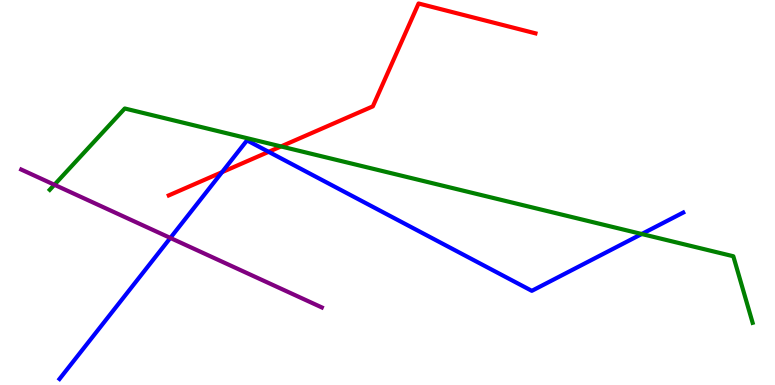[{'lines': ['blue', 'red'], 'intersections': [{'x': 2.87, 'y': 5.53}, {'x': 3.47, 'y': 6.06}]}, {'lines': ['green', 'red'], 'intersections': [{'x': 3.63, 'y': 6.2}]}, {'lines': ['purple', 'red'], 'intersections': []}, {'lines': ['blue', 'green'], 'intersections': [{'x': 8.28, 'y': 3.92}]}, {'lines': ['blue', 'purple'], 'intersections': [{'x': 2.2, 'y': 3.82}]}, {'lines': ['green', 'purple'], 'intersections': [{'x': 0.702, 'y': 5.2}]}]